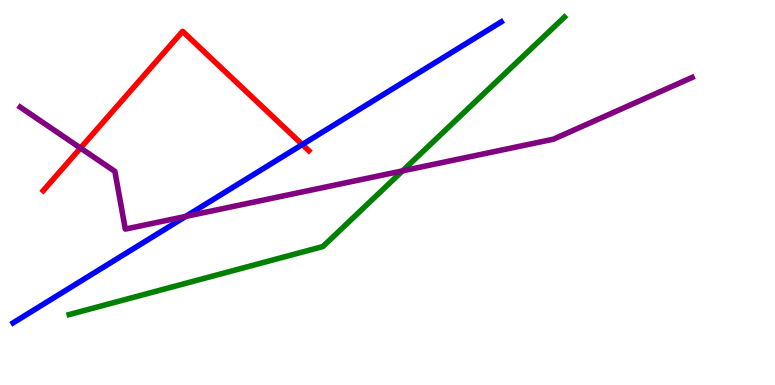[{'lines': ['blue', 'red'], 'intersections': [{'x': 3.9, 'y': 6.25}]}, {'lines': ['green', 'red'], 'intersections': []}, {'lines': ['purple', 'red'], 'intersections': [{'x': 1.04, 'y': 6.15}]}, {'lines': ['blue', 'green'], 'intersections': []}, {'lines': ['blue', 'purple'], 'intersections': [{'x': 2.4, 'y': 4.38}]}, {'lines': ['green', 'purple'], 'intersections': [{'x': 5.19, 'y': 5.56}]}]